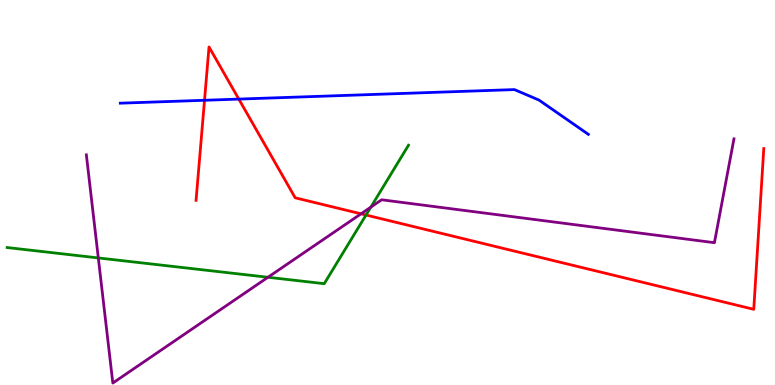[{'lines': ['blue', 'red'], 'intersections': [{'x': 2.64, 'y': 7.4}, {'x': 3.08, 'y': 7.43}]}, {'lines': ['green', 'red'], 'intersections': [{'x': 4.72, 'y': 4.41}]}, {'lines': ['purple', 'red'], 'intersections': [{'x': 4.66, 'y': 4.45}]}, {'lines': ['blue', 'green'], 'intersections': []}, {'lines': ['blue', 'purple'], 'intersections': []}, {'lines': ['green', 'purple'], 'intersections': [{'x': 1.27, 'y': 3.3}, {'x': 3.46, 'y': 2.8}, {'x': 4.78, 'y': 4.62}]}]